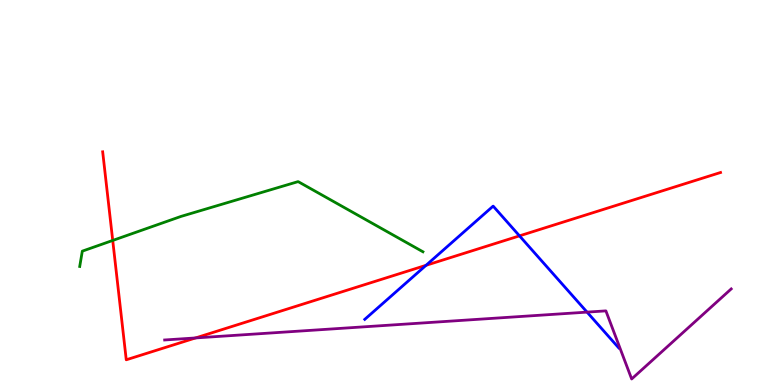[{'lines': ['blue', 'red'], 'intersections': [{'x': 5.5, 'y': 3.11}, {'x': 6.7, 'y': 3.87}]}, {'lines': ['green', 'red'], 'intersections': [{'x': 1.45, 'y': 3.75}]}, {'lines': ['purple', 'red'], 'intersections': [{'x': 2.52, 'y': 1.22}]}, {'lines': ['blue', 'green'], 'intersections': []}, {'lines': ['blue', 'purple'], 'intersections': [{'x': 7.57, 'y': 1.89}]}, {'lines': ['green', 'purple'], 'intersections': []}]